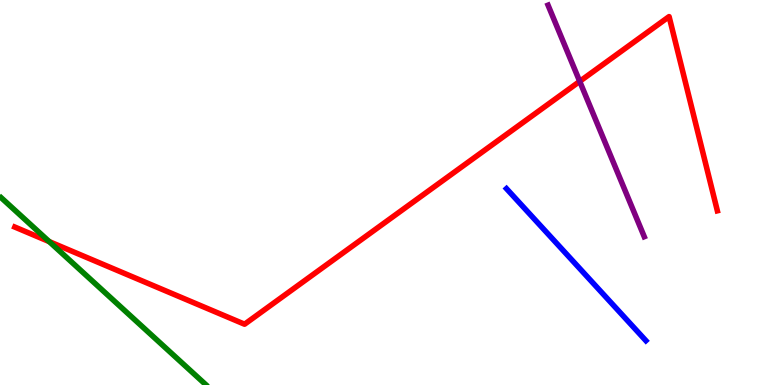[{'lines': ['blue', 'red'], 'intersections': []}, {'lines': ['green', 'red'], 'intersections': [{'x': 0.635, 'y': 3.72}]}, {'lines': ['purple', 'red'], 'intersections': [{'x': 7.48, 'y': 7.89}]}, {'lines': ['blue', 'green'], 'intersections': []}, {'lines': ['blue', 'purple'], 'intersections': []}, {'lines': ['green', 'purple'], 'intersections': []}]